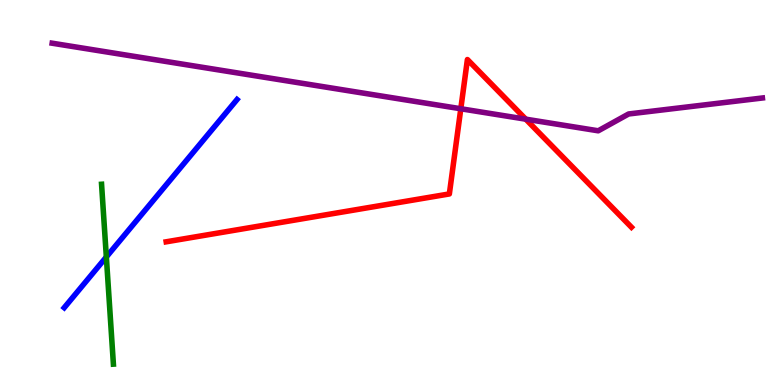[{'lines': ['blue', 'red'], 'intersections': []}, {'lines': ['green', 'red'], 'intersections': []}, {'lines': ['purple', 'red'], 'intersections': [{'x': 5.95, 'y': 7.18}, {'x': 6.78, 'y': 6.9}]}, {'lines': ['blue', 'green'], 'intersections': [{'x': 1.37, 'y': 3.33}]}, {'lines': ['blue', 'purple'], 'intersections': []}, {'lines': ['green', 'purple'], 'intersections': []}]